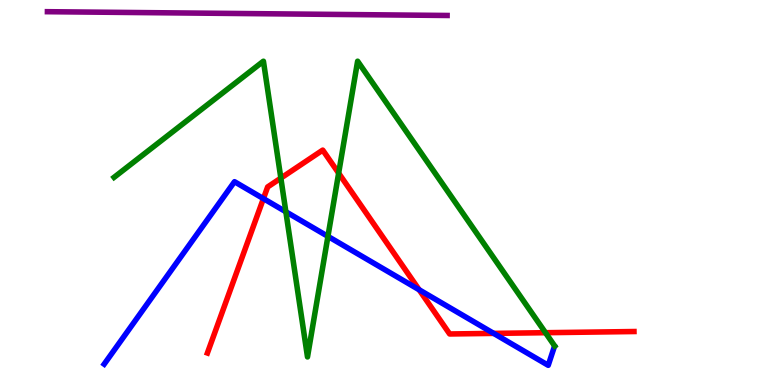[{'lines': ['blue', 'red'], 'intersections': [{'x': 3.4, 'y': 4.84}, {'x': 5.41, 'y': 2.47}, {'x': 6.37, 'y': 1.34}]}, {'lines': ['green', 'red'], 'intersections': [{'x': 3.62, 'y': 5.37}, {'x': 4.37, 'y': 5.5}, {'x': 7.04, 'y': 1.36}]}, {'lines': ['purple', 'red'], 'intersections': []}, {'lines': ['blue', 'green'], 'intersections': [{'x': 3.69, 'y': 4.5}, {'x': 4.23, 'y': 3.86}]}, {'lines': ['blue', 'purple'], 'intersections': []}, {'lines': ['green', 'purple'], 'intersections': []}]